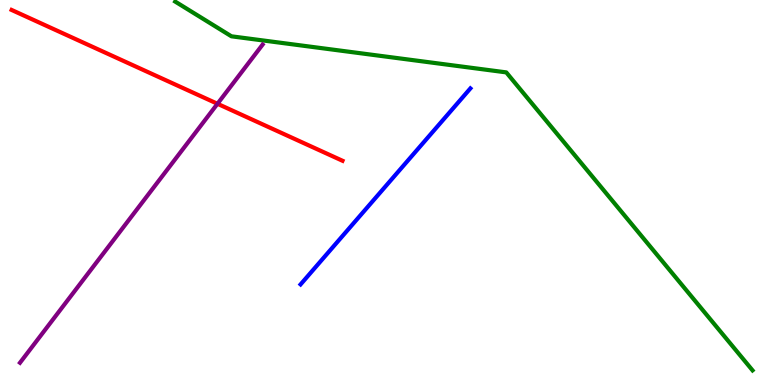[{'lines': ['blue', 'red'], 'intersections': []}, {'lines': ['green', 'red'], 'intersections': []}, {'lines': ['purple', 'red'], 'intersections': [{'x': 2.81, 'y': 7.3}]}, {'lines': ['blue', 'green'], 'intersections': []}, {'lines': ['blue', 'purple'], 'intersections': []}, {'lines': ['green', 'purple'], 'intersections': []}]